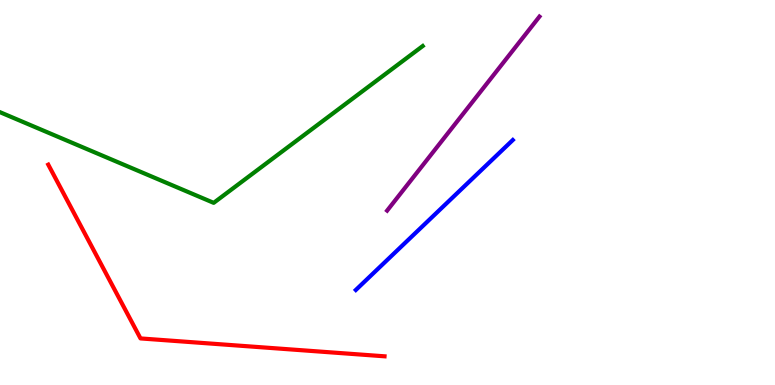[{'lines': ['blue', 'red'], 'intersections': []}, {'lines': ['green', 'red'], 'intersections': []}, {'lines': ['purple', 'red'], 'intersections': []}, {'lines': ['blue', 'green'], 'intersections': []}, {'lines': ['blue', 'purple'], 'intersections': []}, {'lines': ['green', 'purple'], 'intersections': []}]